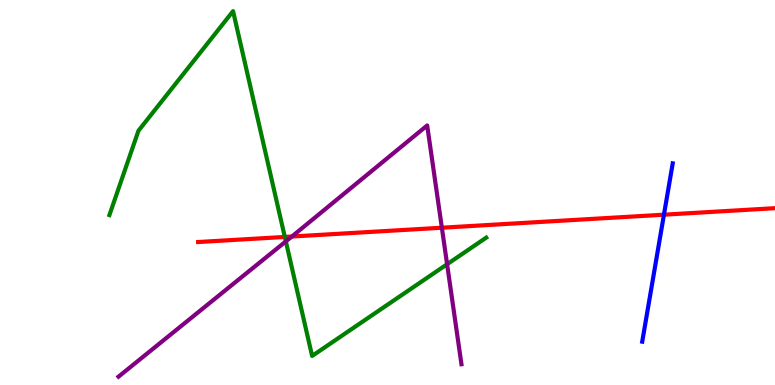[{'lines': ['blue', 'red'], 'intersections': [{'x': 8.57, 'y': 4.42}]}, {'lines': ['green', 'red'], 'intersections': [{'x': 3.68, 'y': 3.85}]}, {'lines': ['purple', 'red'], 'intersections': [{'x': 3.77, 'y': 3.86}, {'x': 5.7, 'y': 4.09}]}, {'lines': ['blue', 'green'], 'intersections': []}, {'lines': ['blue', 'purple'], 'intersections': []}, {'lines': ['green', 'purple'], 'intersections': [{'x': 3.69, 'y': 3.73}, {'x': 5.77, 'y': 3.14}]}]